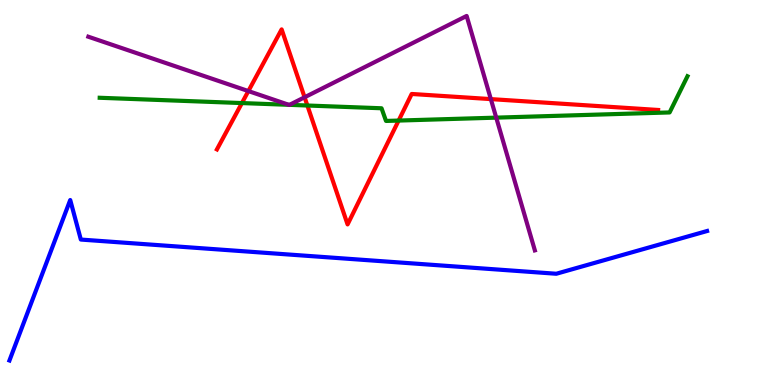[{'lines': ['blue', 'red'], 'intersections': []}, {'lines': ['green', 'red'], 'intersections': [{'x': 3.12, 'y': 7.32}, {'x': 3.97, 'y': 7.26}, {'x': 5.14, 'y': 6.87}]}, {'lines': ['purple', 'red'], 'intersections': [{'x': 3.2, 'y': 7.63}, {'x': 3.93, 'y': 7.47}, {'x': 6.33, 'y': 7.43}]}, {'lines': ['blue', 'green'], 'intersections': []}, {'lines': ['blue', 'purple'], 'intersections': []}, {'lines': ['green', 'purple'], 'intersections': [{'x': 3.73, 'y': 7.28}, {'x': 3.74, 'y': 7.28}, {'x': 6.4, 'y': 6.94}]}]